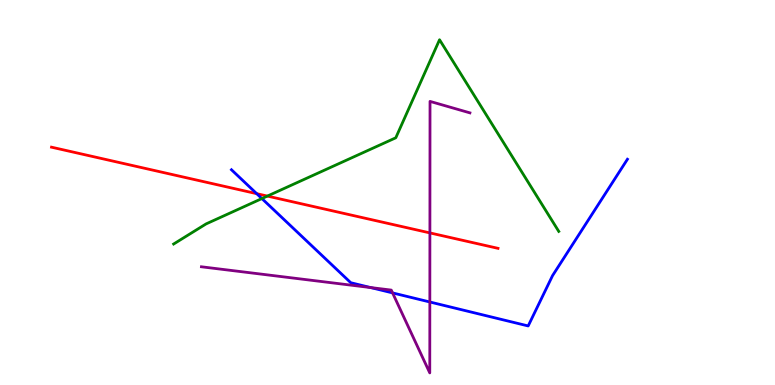[{'lines': ['blue', 'red'], 'intersections': [{'x': 3.31, 'y': 4.97}]}, {'lines': ['green', 'red'], 'intersections': [{'x': 3.45, 'y': 4.91}]}, {'lines': ['purple', 'red'], 'intersections': [{'x': 5.55, 'y': 3.95}]}, {'lines': ['blue', 'green'], 'intersections': [{'x': 3.38, 'y': 4.84}]}, {'lines': ['blue', 'purple'], 'intersections': [{'x': 4.78, 'y': 2.53}, {'x': 5.07, 'y': 2.39}, {'x': 5.55, 'y': 2.16}]}, {'lines': ['green', 'purple'], 'intersections': []}]